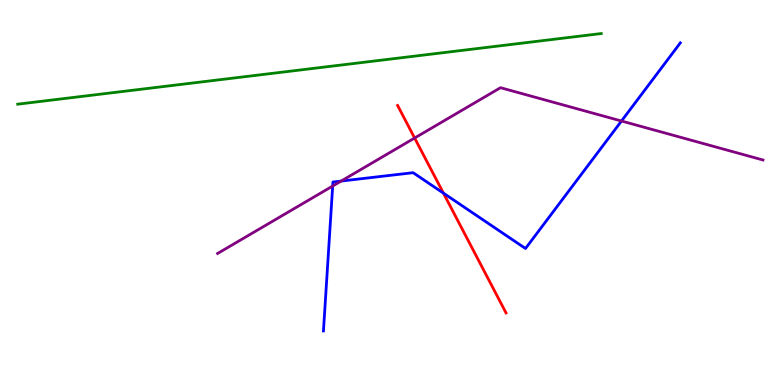[{'lines': ['blue', 'red'], 'intersections': [{'x': 5.72, 'y': 4.98}]}, {'lines': ['green', 'red'], 'intersections': []}, {'lines': ['purple', 'red'], 'intersections': [{'x': 5.35, 'y': 6.41}]}, {'lines': ['blue', 'green'], 'intersections': []}, {'lines': ['blue', 'purple'], 'intersections': [{'x': 4.29, 'y': 5.17}, {'x': 4.4, 'y': 5.3}, {'x': 8.02, 'y': 6.86}]}, {'lines': ['green', 'purple'], 'intersections': []}]